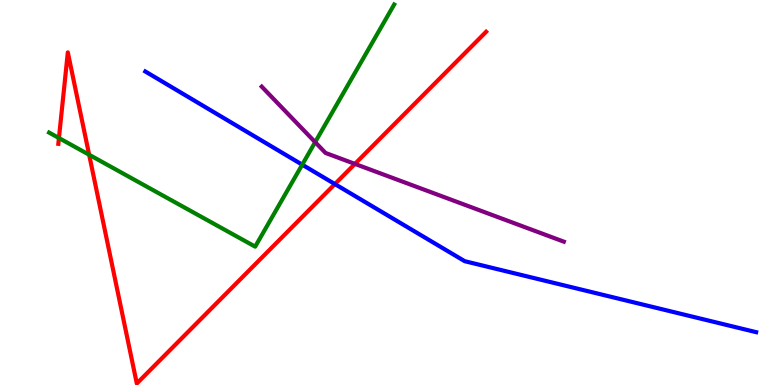[{'lines': ['blue', 'red'], 'intersections': [{'x': 4.32, 'y': 5.22}]}, {'lines': ['green', 'red'], 'intersections': [{'x': 0.76, 'y': 6.41}, {'x': 1.15, 'y': 5.98}]}, {'lines': ['purple', 'red'], 'intersections': [{'x': 4.58, 'y': 5.74}]}, {'lines': ['blue', 'green'], 'intersections': [{'x': 3.9, 'y': 5.72}]}, {'lines': ['blue', 'purple'], 'intersections': []}, {'lines': ['green', 'purple'], 'intersections': [{'x': 4.07, 'y': 6.31}]}]